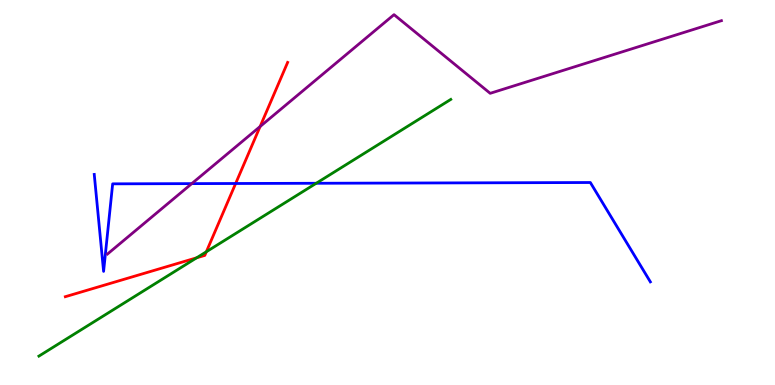[{'lines': ['blue', 'red'], 'intersections': [{'x': 3.04, 'y': 5.23}]}, {'lines': ['green', 'red'], 'intersections': [{'x': 2.54, 'y': 3.3}, {'x': 2.66, 'y': 3.46}]}, {'lines': ['purple', 'red'], 'intersections': [{'x': 3.36, 'y': 6.71}]}, {'lines': ['blue', 'green'], 'intersections': [{'x': 4.08, 'y': 5.24}]}, {'lines': ['blue', 'purple'], 'intersections': [{'x': 2.47, 'y': 5.23}]}, {'lines': ['green', 'purple'], 'intersections': []}]